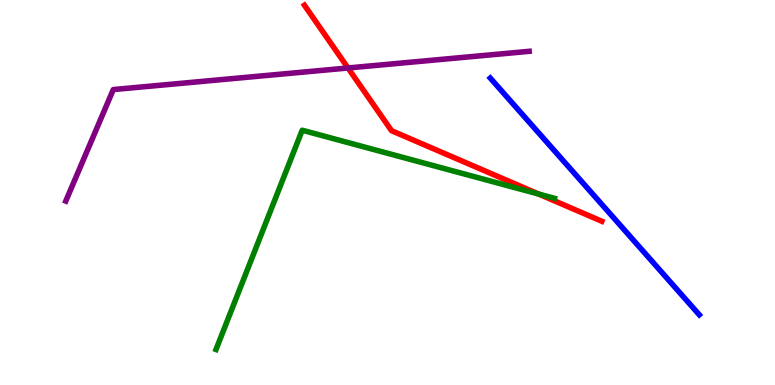[{'lines': ['blue', 'red'], 'intersections': []}, {'lines': ['green', 'red'], 'intersections': [{'x': 6.95, 'y': 4.96}]}, {'lines': ['purple', 'red'], 'intersections': [{'x': 4.49, 'y': 8.23}]}, {'lines': ['blue', 'green'], 'intersections': []}, {'lines': ['blue', 'purple'], 'intersections': []}, {'lines': ['green', 'purple'], 'intersections': []}]